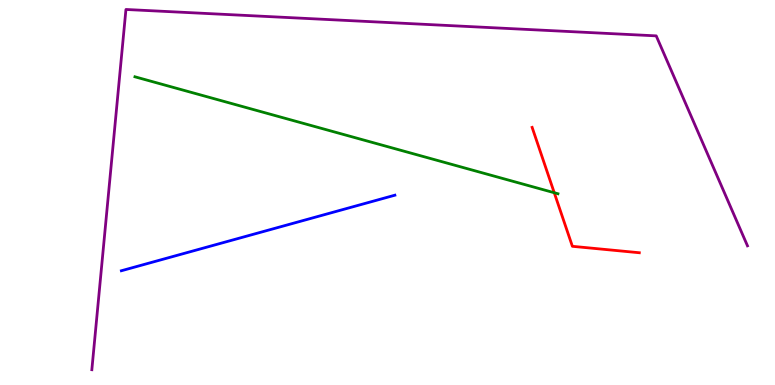[{'lines': ['blue', 'red'], 'intersections': []}, {'lines': ['green', 'red'], 'intersections': [{'x': 7.15, 'y': 4.99}]}, {'lines': ['purple', 'red'], 'intersections': []}, {'lines': ['blue', 'green'], 'intersections': []}, {'lines': ['blue', 'purple'], 'intersections': []}, {'lines': ['green', 'purple'], 'intersections': []}]